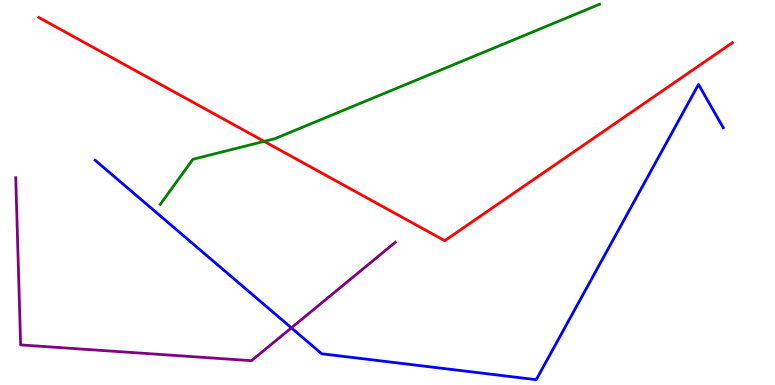[{'lines': ['blue', 'red'], 'intersections': []}, {'lines': ['green', 'red'], 'intersections': [{'x': 3.41, 'y': 6.33}]}, {'lines': ['purple', 'red'], 'intersections': []}, {'lines': ['blue', 'green'], 'intersections': []}, {'lines': ['blue', 'purple'], 'intersections': [{'x': 3.76, 'y': 1.48}]}, {'lines': ['green', 'purple'], 'intersections': []}]